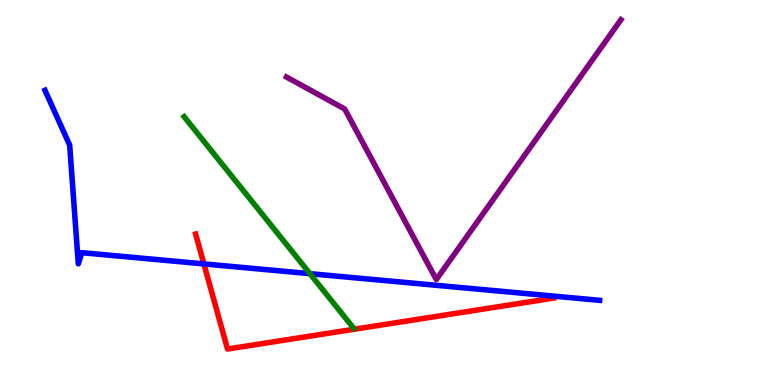[{'lines': ['blue', 'red'], 'intersections': [{'x': 2.63, 'y': 3.15}]}, {'lines': ['green', 'red'], 'intersections': []}, {'lines': ['purple', 'red'], 'intersections': []}, {'lines': ['blue', 'green'], 'intersections': [{'x': 4.0, 'y': 2.89}]}, {'lines': ['blue', 'purple'], 'intersections': []}, {'lines': ['green', 'purple'], 'intersections': []}]